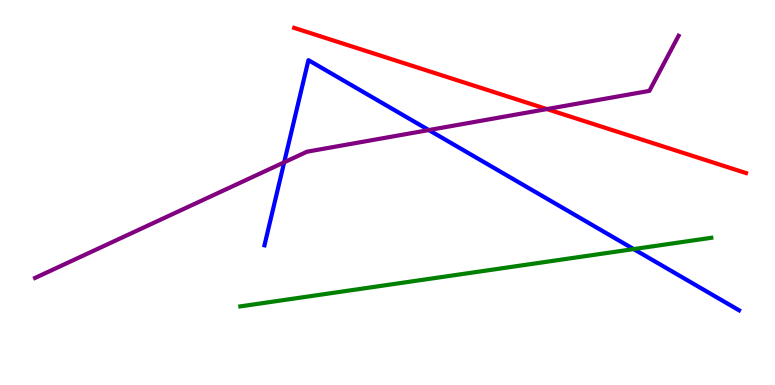[{'lines': ['blue', 'red'], 'intersections': []}, {'lines': ['green', 'red'], 'intersections': []}, {'lines': ['purple', 'red'], 'intersections': [{'x': 7.06, 'y': 7.17}]}, {'lines': ['blue', 'green'], 'intersections': [{'x': 8.18, 'y': 3.53}]}, {'lines': ['blue', 'purple'], 'intersections': [{'x': 3.67, 'y': 5.78}, {'x': 5.53, 'y': 6.62}]}, {'lines': ['green', 'purple'], 'intersections': []}]